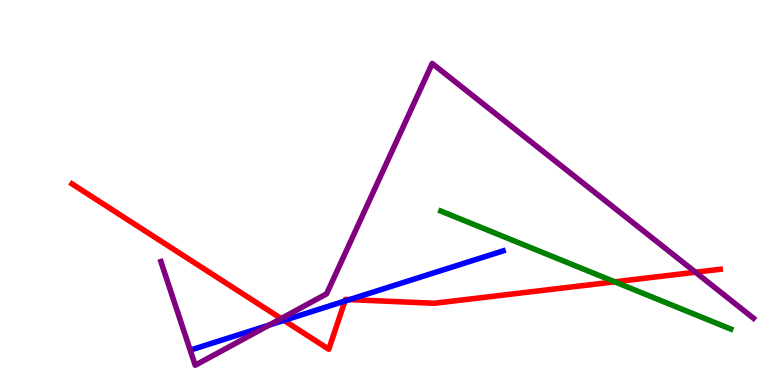[{'lines': ['blue', 'red'], 'intersections': [{'x': 3.66, 'y': 1.68}, {'x': 4.45, 'y': 2.18}, {'x': 4.51, 'y': 2.22}]}, {'lines': ['green', 'red'], 'intersections': [{'x': 7.93, 'y': 2.68}]}, {'lines': ['purple', 'red'], 'intersections': [{'x': 3.63, 'y': 1.73}, {'x': 8.97, 'y': 2.93}]}, {'lines': ['blue', 'green'], 'intersections': []}, {'lines': ['blue', 'purple'], 'intersections': [{'x': 3.47, 'y': 1.56}]}, {'lines': ['green', 'purple'], 'intersections': []}]